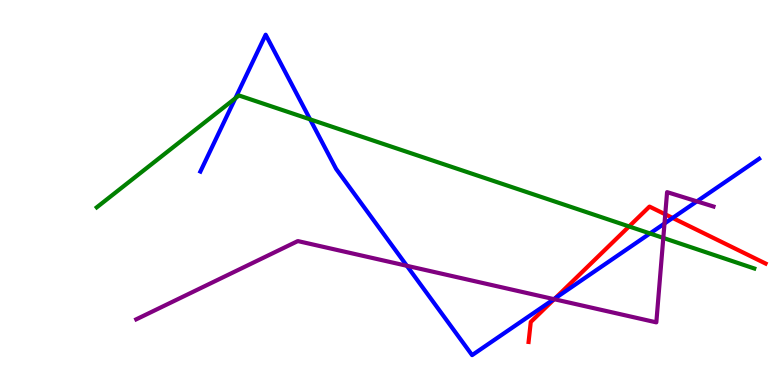[{'lines': ['blue', 'red'], 'intersections': [{'x': 7.16, 'y': 2.25}, {'x': 8.68, 'y': 4.34}]}, {'lines': ['green', 'red'], 'intersections': [{'x': 8.12, 'y': 4.12}]}, {'lines': ['purple', 'red'], 'intersections': [{'x': 7.15, 'y': 2.23}, {'x': 8.58, 'y': 4.43}]}, {'lines': ['blue', 'green'], 'intersections': [{'x': 3.04, 'y': 7.45}, {'x': 4.0, 'y': 6.9}, {'x': 8.39, 'y': 3.94}]}, {'lines': ['blue', 'purple'], 'intersections': [{'x': 5.25, 'y': 3.1}, {'x': 7.15, 'y': 2.23}, {'x': 8.57, 'y': 4.19}, {'x': 8.99, 'y': 4.77}]}, {'lines': ['green', 'purple'], 'intersections': [{'x': 8.56, 'y': 3.82}]}]